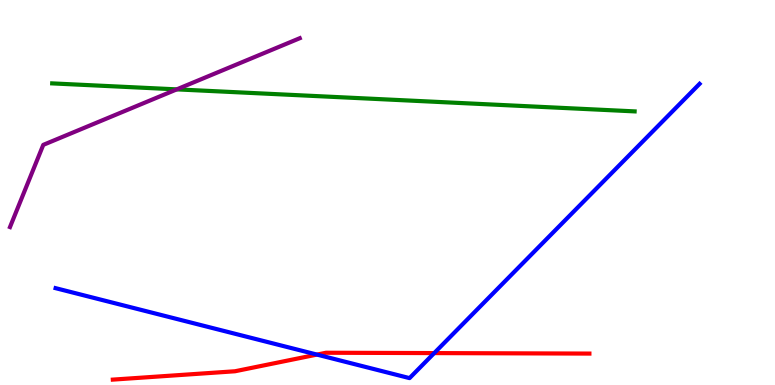[{'lines': ['blue', 'red'], 'intersections': [{'x': 4.09, 'y': 0.79}, {'x': 5.6, 'y': 0.829}]}, {'lines': ['green', 'red'], 'intersections': []}, {'lines': ['purple', 'red'], 'intersections': []}, {'lines': ['blue', 'green'], 'intersections': []}, {'lines': ['blue', 'purple'], 'intersections': []}, {'lines': ['green', 'purple'], 'intersections': [{'x': 2.28, 'y': 7.68}]}]